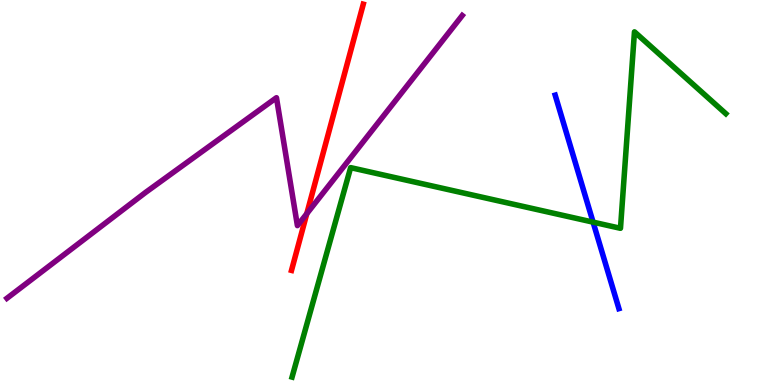[{'lines': ['blue', 'red'], 'intersections': []}, {'lines': ['green', 'red'], 'intersections': []}, {'lines': ['purple', 'red'], 'intersections': [{'x': 3.96, 'y': 4.45}]}, {'lines': ['blue', 'green'], 'intersections': [{'x': 7.65, 'y': 4.23}]}, {'lines': ['blue', 'purple'], 'intersections': []}, {'lines': ['green', 'purple'], 'intersections': []}]